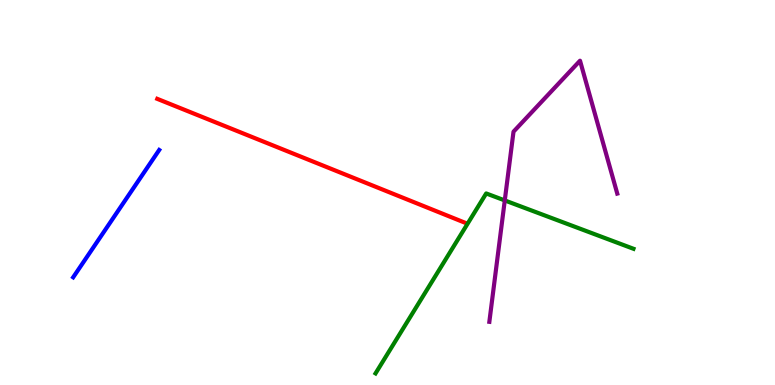[{'lines': ['blue', 'red'], 'intersections': []}, {'lines': ['green', 'red'], 'intersections': []}, {'lines': ['purple', 'red'], 'intersections': []}, {'lines': ['blue', 'green'], 'intersections': []}, {'lines': ['blue', 'purple'], 'intersections': []}, {'lines': ['green', 'purple'], 'intersections': [{'x': 6.51, 'y': 4.79}]}]